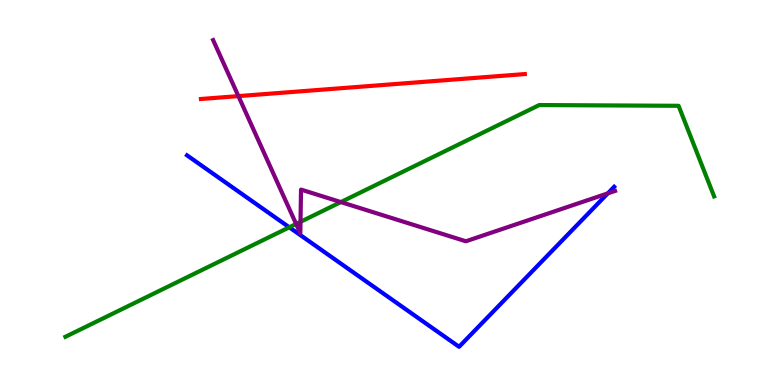[{'lines': ['blue', 'red'], 'intersections': []}, {'lines': ['green', 'red'], 'intersections': []}, {'lines': ['purple', 'red'], 'intersections': [{'x': 3.08, 'y': 7.5}]}, {'lines': ['blue', 'green'], 'intersections': [{'x': 3.73, 'y': 4.1}]}, {'lines': ['blue', 'purple'], 'intersections': [{'x': 7.84, 'y': 4.98}]}, {'lines': ['green', 'purple'], 'intersections': [{'x': 3.82, 'y': 4.18}, {'x': 3.88, 'y': 4.24}, {'x': 4.4, 'y': 4.75}]}]